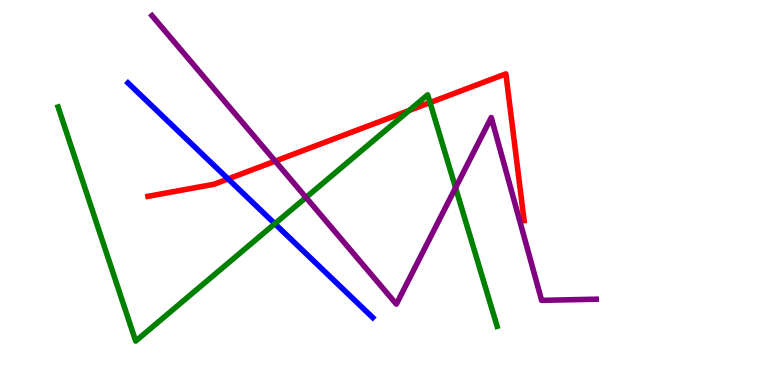[{'lines': ['blue', 'red'], 'intersections': [{'x': 2.94, 'y': 5.35}]}, {'lines': ['green', 'red'], 'intersections': [{'x': 5.28, 'y': 7.13}, {'x': 5.55, 'y': 7.34}]}, {'lines': ['purple', 'red'], 'intersections': [{'x': 3.55, 'y': 5.82}]}, {'lines': ['blue', 'green'], 'intersections': [{'x': 3.55, 'y': 4.19}]}, {'lines': ['blue', 'purple'], 'intersections': []}, {'lines': ['green', 'purple'], 'intersections': [{'x': 3.95, 'y': 4.87}, {'x': 5.88, 'y': 5.12}]}]